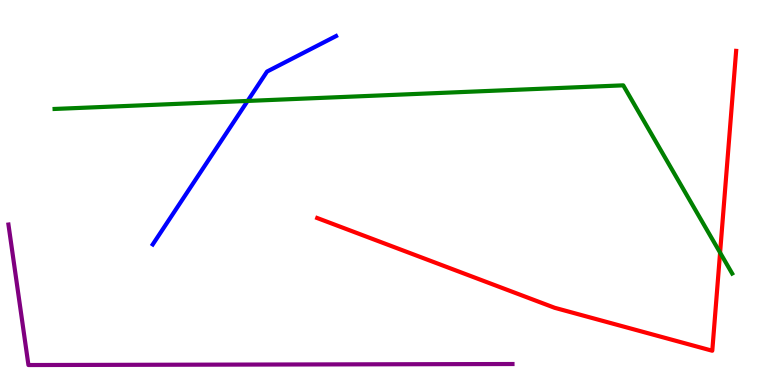[{'lines': ['blue', 'red'], 'intersections': []}, {'lines': ['green', 'red'], 'intersections': [{'x': 9.29, 'y': 3.44}]}, {'lines': ['purple', 'red'], 'intersections': []}, {'lines': ['blue', 'green'], 'intersections': [{'x': 3.2, 'y': 7.38}]}, {'lines': ['blue', 'purple'], 'intersections': []}, {'lines': ['green', 'purple'], 'intersections': []}]